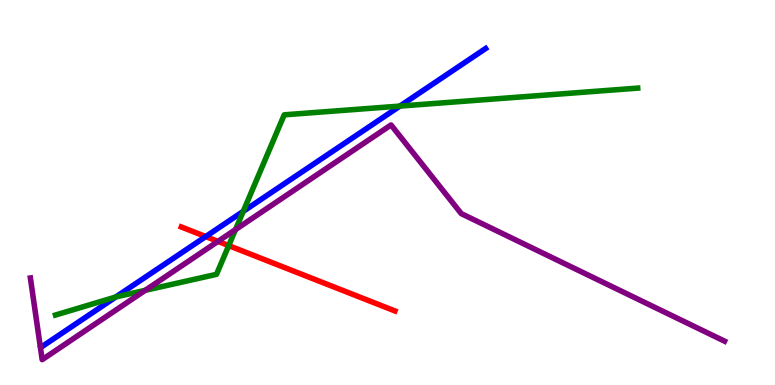[{'lines': ['blue', 'red'], 'intersections': [{'x': 2.65, 'y': 3.86}]}, {'lines': ['green', 'red'], 'intersections': [{'x': 2.95, 'y': 3.62}]}, {'lines': ['purple', 'red'], 'intersections': [{'x': 2.81, 'y': 3.73}]}, {'lines': ['blue', 'green'], 'intersections': [{'x': 1.49, 'y': 2.29}, {'x': 3.14, 'y': 4.51}, {'x': 5.16, 'y': 7.24}]}, {'lines': ['blue', 'purple'], 'intersections': []}, {'lines': ['green', 'purple'], 'intersections': [{'x': 1.87, 'y': 2.46}, {'x': 3.04, 'y': 4.04}]}]